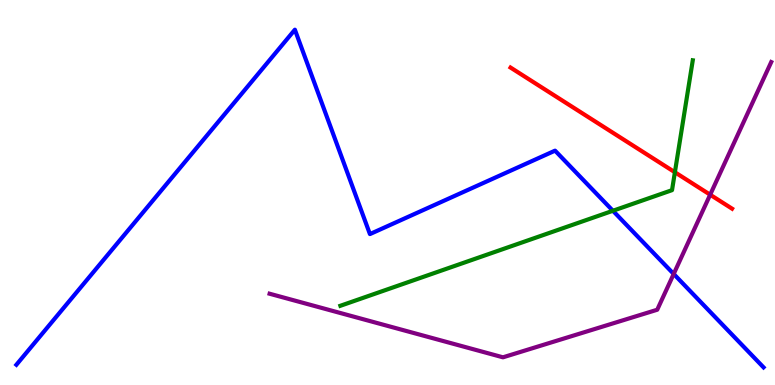[{'lines': ['blue', 'red'], 'intersections': []}, {'lines': ['green', 'red'], 'intersections': [{'x': 8.71, 'y': 5.53}]}, {'lines': ['purple', 'red'], 'intersections': [{'x': 9.16, 'y': 4.94}]}, {'lines': ['blue', 'green'], 'intersections': [{'x': 7.91, 'y': 4.53}]}, {'lines': ['blue', 'purple'], 'intersections': [{'x': 8.69, 'y': 2.88}]}, {'lines': ['green', 'purple'], 'intersections': []}]